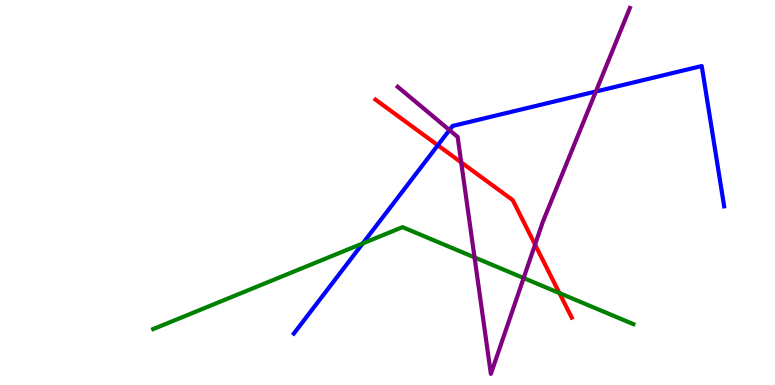[{'lines': ['blue', 'red'], 'intersections': [{'x': 5.65, 'y': 6.23}]}, {'lines': ['green', 'red'], 'intersections': [{'x': 7.22, 'y': 2.39}]}, {'lines': ['purple', 'red'], 'intersections': [{'x': 5.95, 'y': 5.78}, {'x': 6.9, 'y': 3.65}]}, {'lines': ['blue', 'green'], 'intersections': [{'x': 4.68, 'y': 3.68}]}, {'lines': ['blue', 'purple'], 'intersections': [{'x': 5.8, 'y': 6.62}, {'x': 7.69, 'y': 7.62}]}, {'lines': ['green', 'purple'], 'intersections': [{'x': 6.12, 'y': 3.31}, {'x': 6.76, 'y': 2.78}]}]